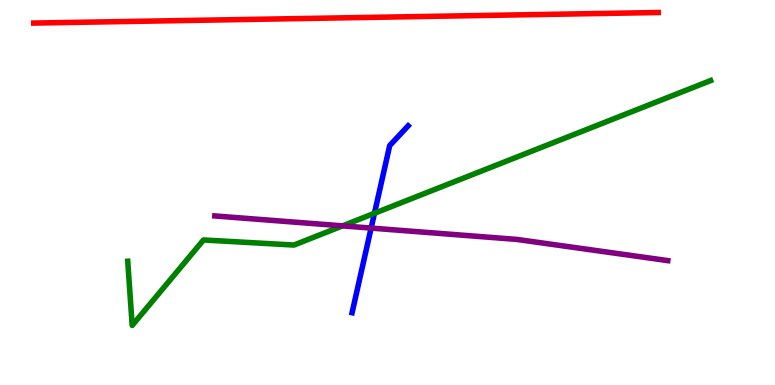[{'lines': ['blue', 'red'], 'intersections': []}, {'lines': ['green', 'red'], 'intersections': []}, {'lines': ['purple', 'red'], 'intersections': []}, {'lines': ['blue', 'green'], 'intersections': [{'x': 4.83, 'y': 4.46}]}, {'lines': ['blue', 'purple'], 'intersections': [{'x': 4.79, 'y': 4.08}]}, {'lines': ['green', 'purple'], 'intersections': [{'x': 4.42, 'y': 4.13}]}]